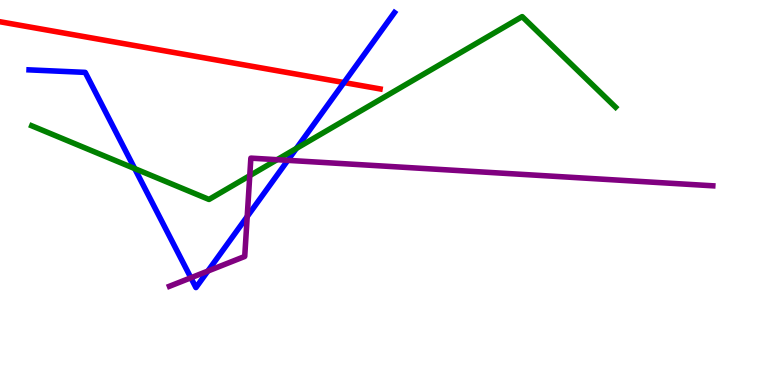[{'lines': ['blue', 'red'], 'intersections': [{'x': 4.44, 'y': 7.86}]}, {'lines': ['green', 'red'], 'intersections': []}, {'lines': ['purple', 'red'], 'intersections': []}, {'lines': ['blue', 'green'], 'intersections': [{'x': 1.74, 'y': 5.62}, {'x': 3.82, 'y': 6.14}]}, {'lines': ['blue', 'purple'], 'intersections': [{'x': 2.46, 'y': 2.78}, {'x': 2.68, 'y': 2.96}, {'x': 3.19, 'y': 4.38}, {'x': 3.71, 'y': 5.84}]}, {'lines': ['green', 'purple'], 'intersections': [{'x': 3.22, 'y': 5.44}, {'x': 3.58, 'y': 5.85}]}]